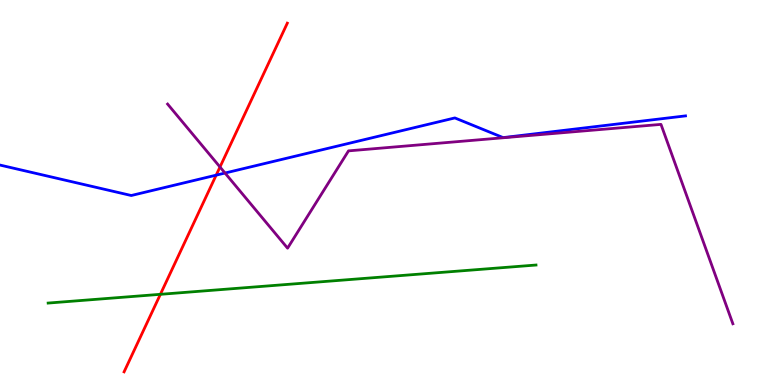[{'lines': ['blue', 'red'], 'intersections': [{'x': 2.79, 'y': 5.45}]}, {'lines': ['green', 'red'], 'intersections': [{'x': 2.07, 'y': 2.36}]}, {'lines': ['purple', 'red'], 'intersections': [{'x': 2.84, 'y': 5.66}]}, {'lines': ['blue', 'green'], 'intersections': []}, {'lines': ['blue', 'purple'], 'intersections': [{'x': 2.9, 'y': 5.51}]}, {'lines': ['green', 'purple'], 'intersections': []}]